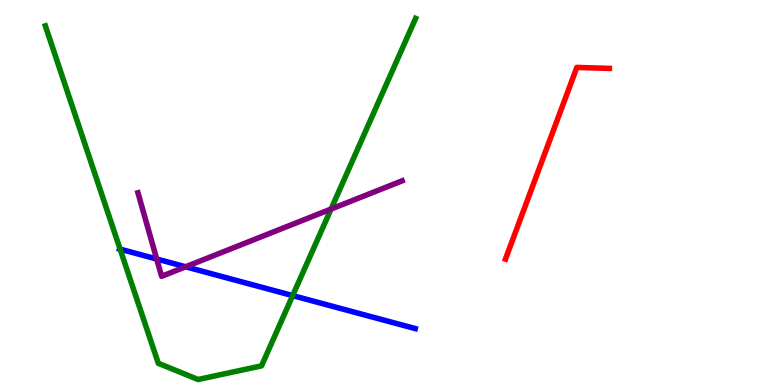[{'lines': ['blue', 'red'], 'intersections': []}, {'lines': ['green', 'red'], 'intersections': []}, {'lines': ['purple', 'red'], 'intersections': []}, {'lines': ['blue', 'green'], 'intersections': [{'x': 1.55, 'y': 3.53}, {'x': 3.78, 'y': 2.32}]}, {'lines': ['blue', 'purple'], 'intersections': [{'x': 2.02, 'y': 3.27}, {'x': 2.4, 'y': 3.07}]}, {'lines': ['green', 'purple'], 'intersections': [{'x': 4.27, 'y': 4.57}]}]